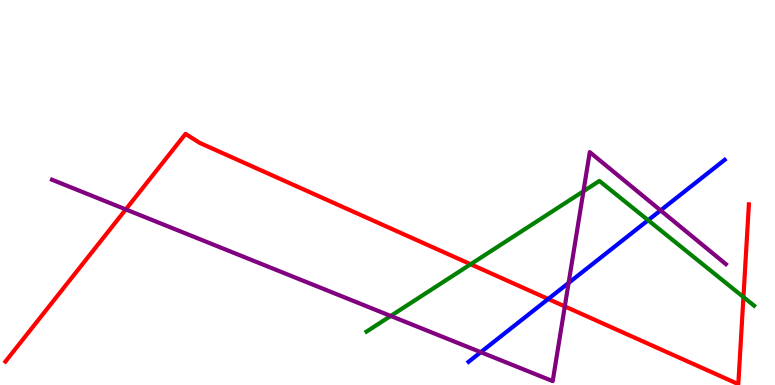[{'lines': ['blue', 'red'], 'intersections': [{'x': 7.07, 'y': 2.23}]}, {'lines': ['green', 'red'], 'intersections': [{'x': 6.07, 'y': 3.14}, {'x': 9.59, 'y': 2.28}]}, {'lines': ['purple', 'red'], 'intersections': [{'x': 1.62, 'y': 4.56}, {'x': 7.29, 'y': 2.04}]}, {'lines': ['blue', 'green'], 'intersections': [{'x': 8.36, 'y': 4.28}]}, {'lines': ['blue', 'purple'], 'intersections': [{'x': 6.2, 'y': 0.852}, {'x': 7.34, 'y': 2.65}, {'x': 8.52, 'y': 4.54}]}, {'lines': ['green', 'purple'], 'intersections': [{'x': 5.04, 'y': 1.79}, {'x': 7.53, 'y': 5.03}]}]